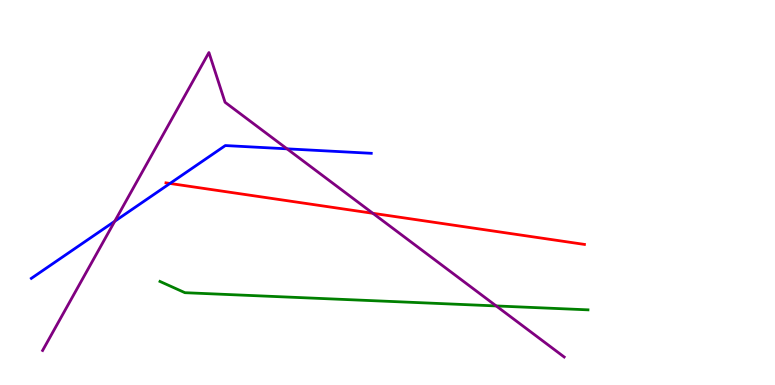[{'lines': ['blue', 'red'], 'intersections': [{'x': 2.19, 'y': 5.23}]}, {'lines': ['green', 'red'], 'intersections': []}, {'lines': ['purple', 'red'], 'intersections': [{'x': 4.81, 'y': 4.46}]}, {'lines': ['blue', 'green'], 'intersections': []}, {'lines': ['blue', 'purple'], 'intersections': [{'x': 1.48, 'y': 4.25}, {'x': 3.7, 'y': 6.13}]}, {'lines': ['green', 'purple'], 'intersections': [{'x': 6.4, 'y': 2.05}]}]